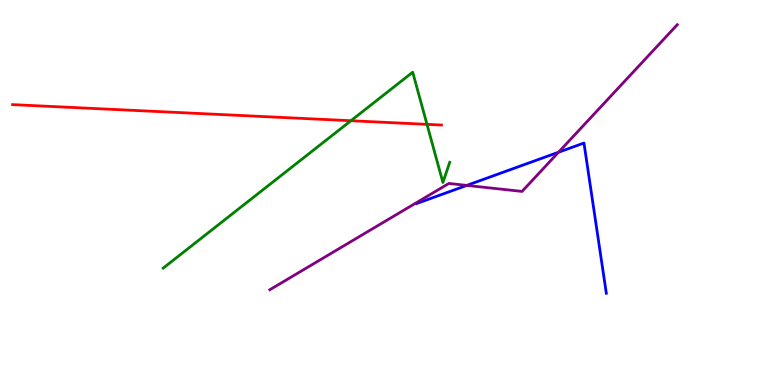[{'lines': ['blue', 'red'], 'intersections': []}, {'lines': ['green', 'red'], 'intersections': [{'x': 4.53, 'y': 6.86}, {'x': 5.51, 'y': 6.77}]}, {'lines': ['purple', 'red'], 'intersections': []}, {'lines': ['blue', 'green'], 'intersections': []}, {'lines': ['blue', 'purple'], 'intersections': [{'x': 6.02, 'y': 5.18}, {'x': 7.21, 'y': 6.05}]}, {'lines': ['green', 'purple'], 'intersections': []}]